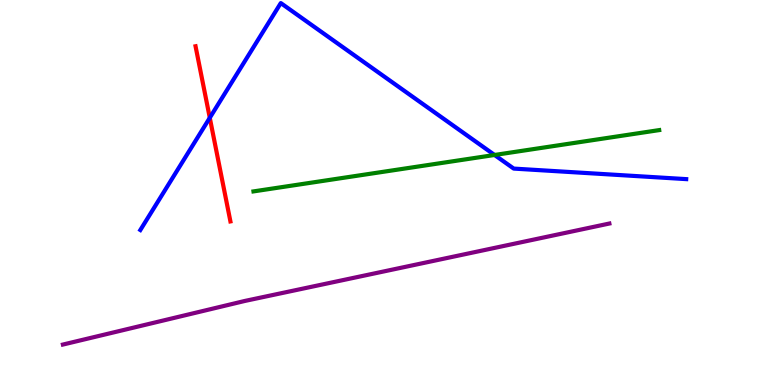[{'lines': ['blue', 'red'], 'intersections': [{'x': 2.71, 'y': 6.94}]}, {'lines': ['green', 'red'], 'intersections': []}, {'lines': ['purple', 'red'], 'intersections': []}, {'lines': ['blue', 'green'], 'intersections': [{'x': 6.38, 'y': 5.97}]}, {'lines': ['blue', 'purple'], 'intersections': []}, {'lines': ['green', 'purple'], 'intersections': []}]